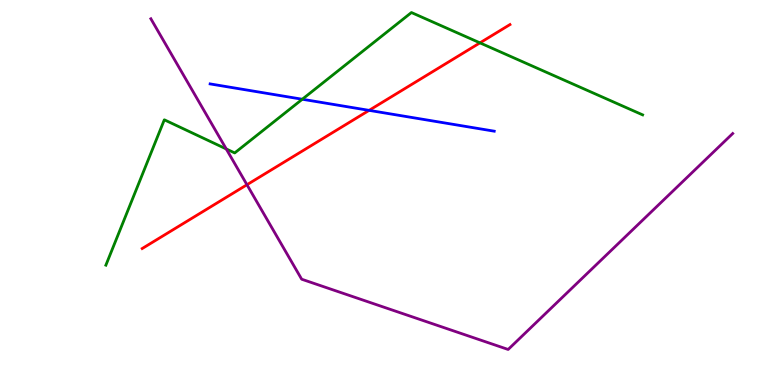[{'lines': ['blue', 'red'], 'intersections': [{'x': 4.76, 'y': 7.13}]}, {'lines': ['green', 'red'], 'intersections': [{'x': 6.19, 'y': 8.89}]}, {'lines': ['purple', 'red'], 'intersections': [{'x': 3.19, 'y': 5.2}]}, {'lines': ['blue', 'green'], 'intersections': [{'x': 3.9, 'y': 7.42}]}, {'lines': ['blue', 'purple'], 'intersections': []}, {'lines': ['green', 'purple'], 'intersections': [{'x': 2.92, 'y': 6.13}]}]